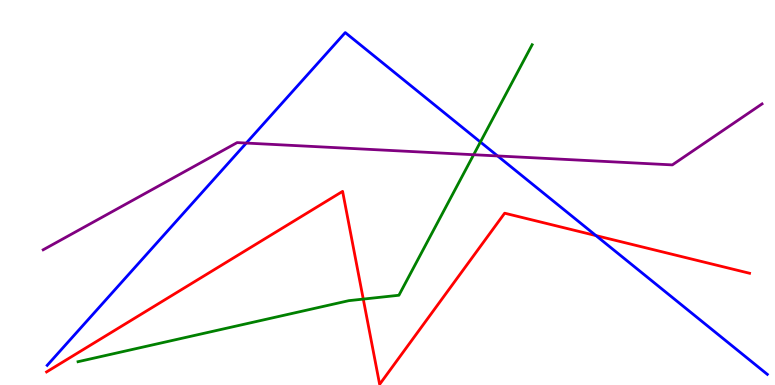[{'lines': ['blue', 'red'], 'intersections': [{'x': 7.69, 'y': 3.88}]}, {'lines': ['green', 'red'], 'intersections': [{'x': 4.69, 'y': 2.23}]}, {'lines': ['purple', 'red'], 'intersections': []}, {'lines': ['blue', 'green'], 'intersections': [{'x': 6.2, 'y': 6.31}]}, {'lines': ['blue', 'purple'], 'intersections': [{'x': 3.18, 'y': 6.28}, {'x': 6.42, 'y': 5.95}]}, {'lines': ['green', 'purple'], 'intersections': [{'x': 6.11, 'y': 5.98}]}]